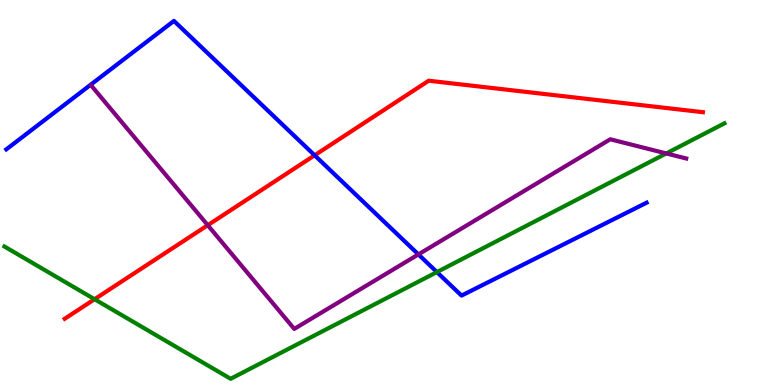[{'lines': ['blue', 'red'], 'intersections': [{'x': 4.06, 'y': 5.97}]}, {'lines': ['green', 'red'], 'intersections': [{'x': 1.22, 'y': 2.23}]}, {'lines': ['purple', 'red'], 'intersections': [{'x': 2.68, 'y': 4.15}]}, {'lines': ['blue', 'green'], 'intersections': [{'x': 5.64, 'y': 2.93}]}, {'lines': ['blue', 'purple'], 'intersections': [{'x': 5.4, 'y': 3.39}]}, {'lines': ['green', 'purple'], 'intersections': [{'x': 8.6, 'y': 6.01}]}]